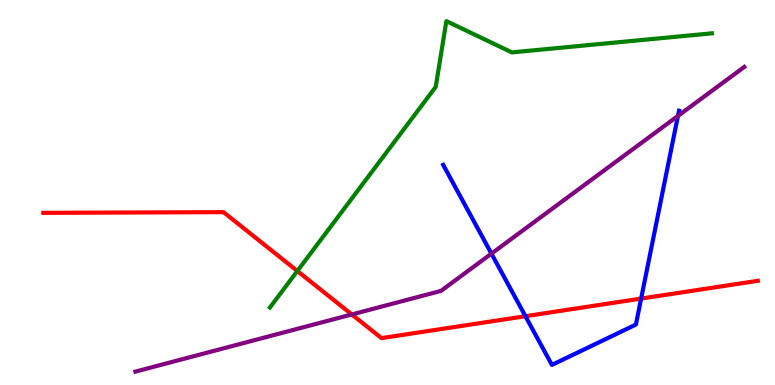[{'lines': ['blue', 'red'], 'intersections': [{'x': 6.78, 'y': 1.79}, {'x': 8.27, 'y': 2.24}]}, {'lines': ['green', 'red'], 'intersections': [{'x': 3.84, 'y': 2.96}]}, {'lines': ['purple', 'red'], 'intersections': [{'x': 4.54, 'y': 1.83}]}, {'lines': ['blue', 'green'], 'intersections': []}, {'lines': ['blue', 'purple'], 'intersections': [{'x': 6.34, 'y': 3.41}, {'x': 8.75, 'y': 6.99}]}, {'lines': ['green', 'purple'], 'intersections': []}]